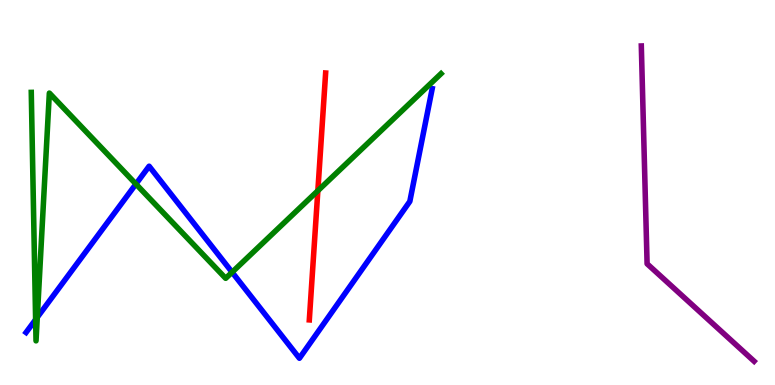[{'lines': ['blue', 'red'], 'intersections': []}, {'lines': ['green', 'red'], 'intersections': [{'x': 4.1, 'y': 5.05}]}, {'lines': ['purple', 'red'], 'intersections': []}, {'lines': ['blue', 'green'], 'intersections': [{'x': 0.46, 'y': 1.7}, {'x': 0.481, 'y': 1.76}, {'x': 1.75, 'y': 5.22}, {'x': 2.99, 'y': 2.93}]}, {'lines': ['blue', 'purple'], 'intersections': []}, {'lines': ['green', 'purple'], 'intersections': []}]